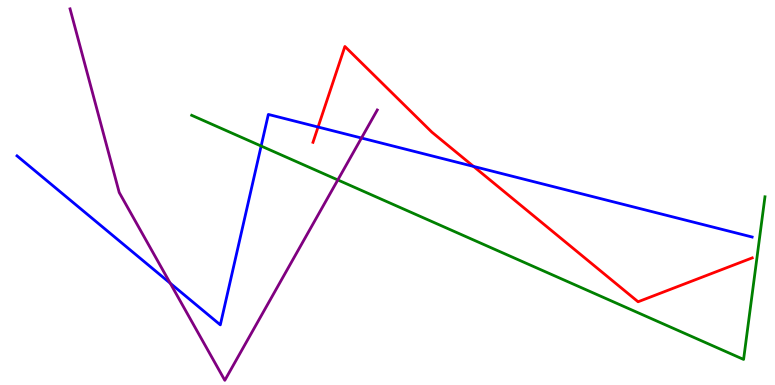[{'lines': ['blue', 'red'], 'intersections': [{'x': 4.1, 'y': 6.7}, {'x': 6.11, 'y': 5.68}]}, {'lines': ['green', 'red'], 'intersections': []}, {'lines': ['purple', 'red'], 'intersections': []}, {'lines': ['blue', 'green'], 'intersections': [{'x': 3.37, 'y': 6.21}]}, {'lines': ['blue', 'purple'], 'intersections': [{'x': 2.2, 'y': 2.64}, {'x': 4.66, 'y': 6.42}]}, {'lines': ['green', 'purple'], 'intersections': [{'x': 4.36, 'y': 5.33}]}]